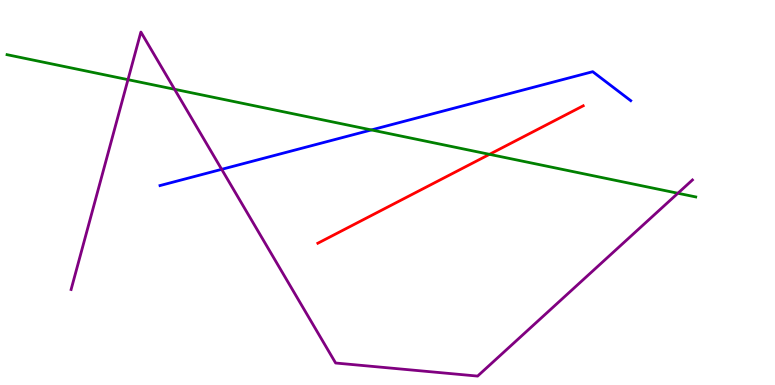[{'lines': ['blue', 'red'], 'intersections': []}, {'lines': ['green', 'red'], 'intersections': [{'x': 6.32, 'y': 5.99}]}, {'lines': ['purple', 'red'], 'intersections': []}, {'lines': ['blue', 'green'], 'intersections': [{'x': 4.79, 'y': 6.63}]}, {'lines': ['blue', 'purple'], 'intersections': [{'x': 2.86, 'y': 5.6}]}, {'lines': ['green', 'purple'], 'intersections': [{'x': 1.65, 'y': 7.93}, {'x': 2.25, 'y': 7.68}, {'x': 8.75, 'y': 4.98}]}]